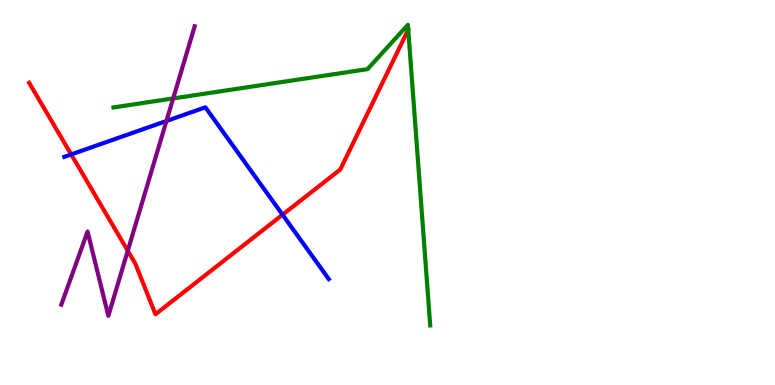[{'lines': ['blue', 'red'], 'intersections': [{'x': 0.919, 'y': 5.99}, {'x': 3.65, 'y': 4.42}]}, {'lines': ['green', 'red'], 'intersections': []}, {'lines': ['purple', 'red'], 'intersections': [{'x': 1.65, 'y': 3.49}]}, {'lines': ['blue', 'green'], 'intersections': []}, {'lines': ['blue', 'purple'], 'intersections': [{'x': 2.15, 'y': 6.86}]}, {'lines': ['green', 'purple'], 'intersections': [{'x': 2.23, 'y': 7.44}]}]